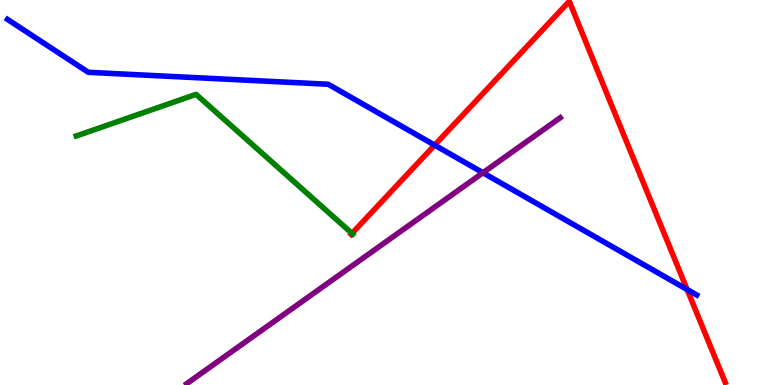[{'lines': ['blue', 'red'], 'intersections': [{'x': 5.61, 'y': 6.23}, {'x': 8.87, 'y': 2.48}]}, {'lines': ['green', 'red'], 'intersections': [{'x': 4.54, 'y': 3.94}]}, {'lines': ['purple', 'red'], 'intersections': []}, {'lines': ['blue', 'green'], 'intersections': []}, {'lines': ['blue', 'purple'], 'intersections': [{'x': 6.23, 'y': 5.51}]}, {'lines': ['green', 'purple'], 'intersections': []}]